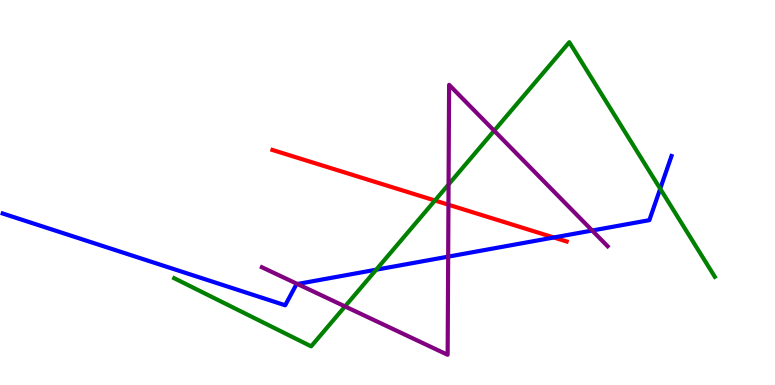[{'lines': ['blue', 'red'], 'intersections': [{'x': 7.15, 'y': 3.83}]}, {'lines': ['green', 'red'], 'intersections': [{'x': 5.61, 'y': 4.79}]}, {'lines': ['purple', 'red'], 'intersections': [{'x': 5.79, 'y': 4.68}]}, {'lines': ['blue', 'green'], 'intersections': [{'x': 4.85, 'y': 2.99}, {'x': 8.52, 'y': 5.1}]}, {'lines': ['blue', 'purple'], 'intersections': [{'x': 3.84, 'y': 2.62}, {'x': 5.78, 'y': 3.33}, {'x': 7.64, 'y': 4.01}]}, {'lines': ['green', 'purple'], 'intersections': [{'x': 4.45, 'y': 2.04}, {'x': 5.79, 'y': 5.21}, {'x': 6.38, 'y': 6.6}]}]